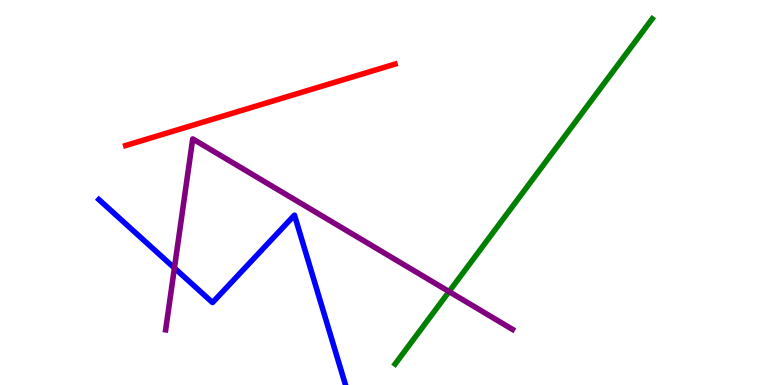[{'lines': ['blue', 'red'], 'intersections': []}, {'lines': ['green', 'red'], 'intersections': []}, {'lines': ['purple', 'red'], 'intersections': []}, {'lines': ['blue', 'green'], 'intersections': []}, {'lines': ['blue', 'purple'], 'intersections': [{'x': 2.25, 'y': 3.04}]}, {'lines': ['green', 'purple'], 'intersections': [{'x': 5.79, 'y': 2.43}]}]